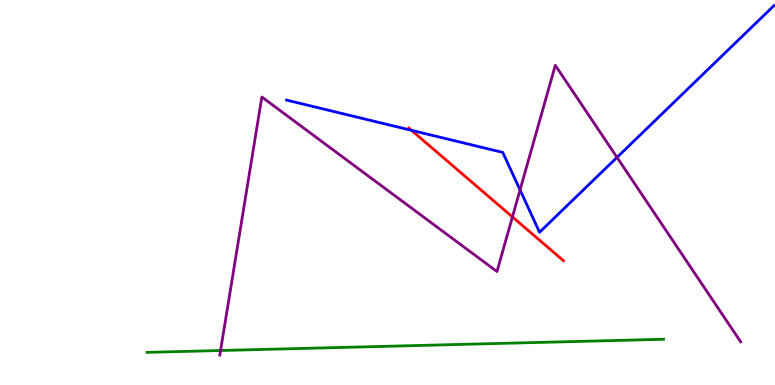[{'lines': ['blue', 'red'], 'intersections': [{'x': 5.31, 'y': 6.62}]}, {'lines': ['green', 'red'], 'intersections': []}, {'lines': ['purple', 'red'], 'intersections': [{'x': 6.61, 'y': 4.37}]}, {'lines': ['blue', 'green'], 'intersections': []}, {'lines': ['blue', 'purple'], 'intersections': [{'x': 6.71, 'y': 5.07}, {'x': 7.96, 'y': 5.91}]}, {'lines': ['green', 'purple'], 'intersections': [{'x': 2.85, 'y': 0.896}]}]